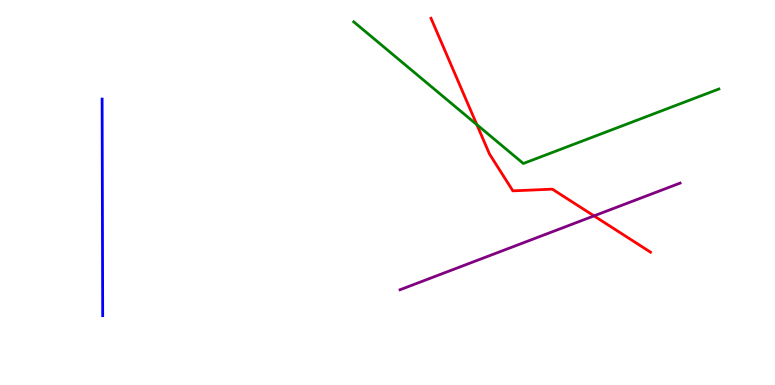[{'lines': ['blue', 'red'], 'intersections': []}, {'lines': ['green', 'red'], 'intersections': [{'x': 6.15, 'y': 6.76}]}, {'lines': ['purple', 'red'], 'intersections': [{'x': 7.66, 'y': 4.39}]}, {'lines': ['blue', 'green'], 'intersections': []}, {'lines': ['blue', 'purple'], 'intersections': []}, {'lines': ['green', 'purple'], 'intersections': []}]